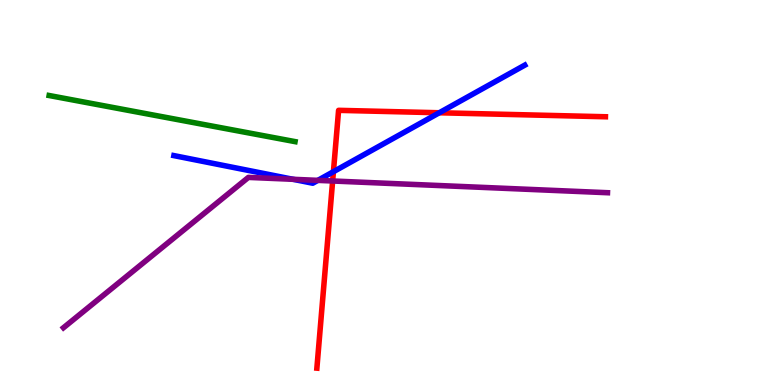[{'lines': ['blue', 'red'], 'intersections': [{'x': 4.3, 'y': 5.54}, {'x': 5.67, 'y': 7.07}]}, {'lines': ['green', 'red'], 'intersections': []}, {'lines': ['purple', 'red'], 'intersections': [{'x': 4.29, 'y': 5.3}]}, {'lines': ['blue', 'green'], 'intersections': []}, {'lines': ['blue', 'purple'], 'intersections': [{'x': 3.78, 'y': 5.34}, {'x': 4.1, 'y': 5.32}]}, {'lines': ['green', 'purple'], 'intersections': []}]